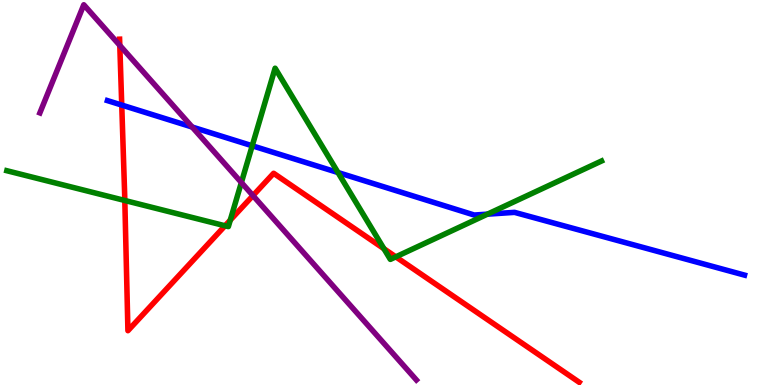[{'lines': ['blue', 'red'], 'intersections': [{'x': 1.57, 'y': 7.27}]}, {'lines': ['green', 'red'], 'intersections': [{'x': 1.61, 'y': 4.79}, {'x': 2.9, 'y': 4.14}, {'x': 2.97, 'y': 4.28}, {'x': 4.95, 'y': 3.54}, {'x': 5.11, 'y': 3.33}]}, {'lines': ['purple', 'red'], 'intersections': [{'x': 1.55, 'y': 8.82}, {'x': 3.26, 'y': 4.92}]}, {'lines': ['blue', 'green'], 'intersections': [{'x': 3.25, 'y': 6.21}, {'x': 4.36, 'y': 5.52}, {'x': 6.29, 'y': 4.44}]}, {'lines': ['blue', 'purple'], 'intersections': [{'x': 2.48, 'y': 6.7}]}, {'lines': ['green', 'purple'], 'intersections': [{'x': 3.11, 'y': 5.26}]}]